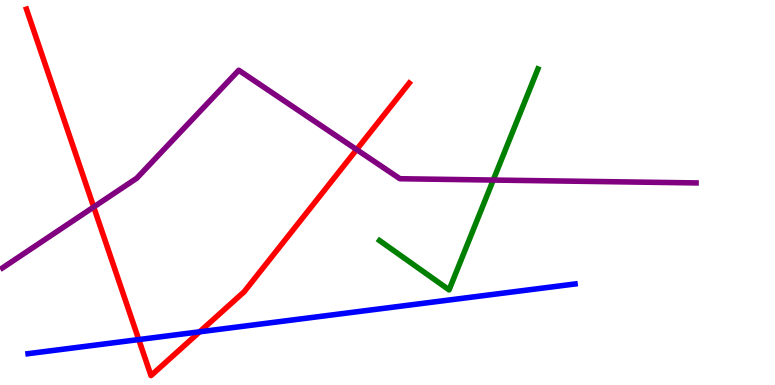[{'lines': ['blue', 'red'], 'intersections': [{'x': 1.79, 'y': 1.18}, {'x': 2.58, 'y': 1.38}]}, {'lines': ['green', 'red'], 'intersections': []}, {'lines': ['purple', 'red'], 'intersections': [{'x': 1.21, 'y': 4.62}, {'x': 4.6, 'y': 6.11}]}, {'lines': ['blue', 'green'], 'intersections': []}, {'lines': ['blue', 'purple'], 'intersections': []}, {'lines': ['green', 'purple'], 'intersections': [{'x': 6.36, 'y': 5.32}]}]